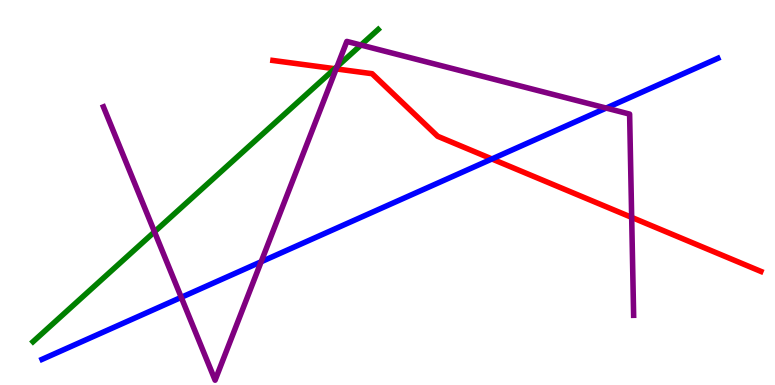[{'lines': ['blue', 'red'], 'intersections': [{'x': 6.35, 'y': 5.87}]}, {'lines': ['green', 'red'], 'intersections': [{'x': 4.32, 'y': 8.22}]}, {'lines': ['purple', 'red'], 'intersections': [{'x': 4.34, 'y': 8.21}, {'x': 8.15, 'y': 4.35}]}, {'lines': ['blue', 'green'], 'intersections': []}, {'lines': ['blue', 'purple'], 'intersections': [{'x': 2.34, 'y': 2.28}, {'x': 3.37, 'y': 3.2}, {'x': 7.82, 'y': 7.19}]}, {'lines': ['green', 'purple'], 'intersections': [{'x': 1.99, 'y': 3.98}, {'x': 4.35, 'y': 8.27}, {'x': 4.66, 'y': 8.83}]}]